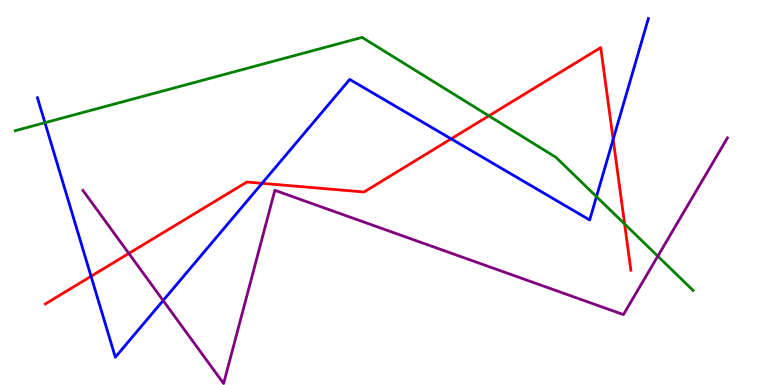[{'lines': ['blue', 'red'], 'intersections': [{'x': 1.17, 'y': 2.82}, {'x': 3.38, 'y': 5.24}, {'x': 5.82, 'y': 6.39}, {'x': 7.91, 'y': 6.38}]}, {'lines': ['green', 'red'], 'intersections': [{'x': 6.31, 'y': 6.99}, {'x': 8.06, 'y': 4.18}]}, {'lines': ['purple', 'red'], 'intersections': [{'x': 1.66, 'y': 3.42}]}, {'lines': ['blue', 'green'], 'intersections': [{'x': 0.58, 'y': 6.81}, {'x': 7.7, 'y': 4.89}]}, {'lines': ['blue', 'purple'], 'intersections': [{'x': 2.11, 'y': 2.19}]}, {'lines': ['green', 'purple'], 'intersections': [{'x': 8.49, 'y': 3.35}]}]